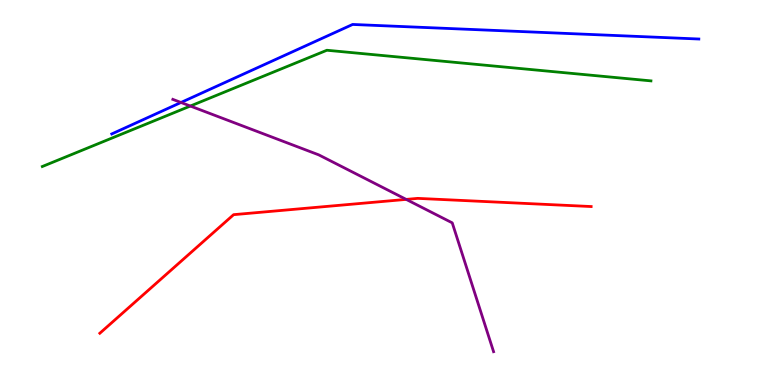[{'lines': ['blue', 'red'], 'intersections': []}, {'lines': ['green', 'red'], 'intersections': []}, {'lines': ['purple', 'red'], 'intersections': [{'x': 5.24, 'y': 4.82}]}, {'lines': ['blue', 'green'], 'intersections': []}, {'lines': ['blue', 'purple'], 'intersections': [{'x': 2.34, 'y': 7.34}]}, {'lines': ['green', 'purple'], 'intersections': [{'x': 2.46, 'y': 7.25}]}]